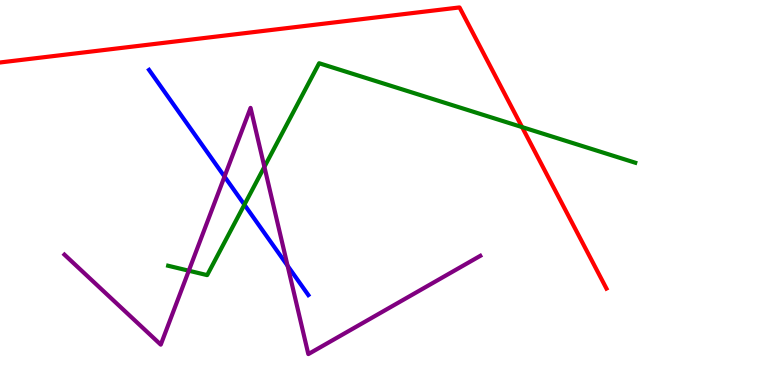[{'lines': ['blue', 'red'], 'intersections': []}, {'lines': ['green', 'red'], 'intersections': [{'x': 6.74, 'y': 6.7}]}, {'lines': ['purple', 'red'], 'intersections': []}, {'lines': ['blue', 'green'], 'intersections': [{'x': 3.15, 'y': 4.68}]}, {'lines': ['blue', 'purple'], 'intersections': [{'x': 2.9, 'y': 5.41}, {'x': 3.71, 'y': 3.1}]}, {'lines': ['green', 'purple'], 'intersections': [{'x': 2.44, 'y': 2.97}, {'x': 3.41, 'y': 5.67}]}]